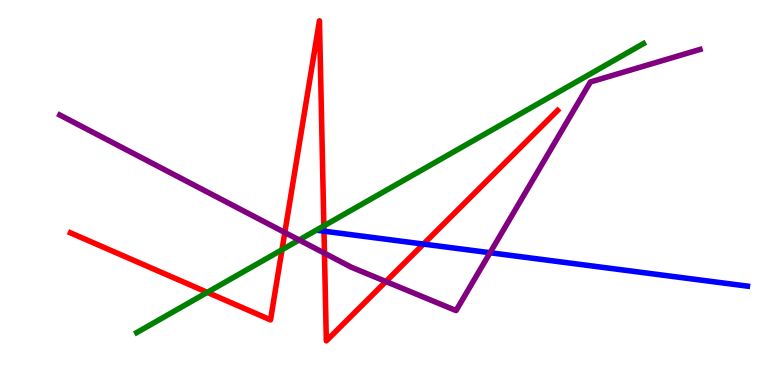[{'lines': ['blue', 'red'], 'intersections': [{'x': 4.18, 'y': 4.0}, {'x': 5.46, 'y': 3.66}]}, {'lines': ['green', 'red'], 'intersections': [{'x': 2.67, 'y': 2.41}, {'x': 3.64, 'y': 3.51}, {'x': 4.18, 'y': 4.13}]}, {'lines': ['purple', 'red'], 'intersections': [{'x': 3.68, 'y': 3.96}, {'x': 4.19, 'y': 3.42}, {'x': 4.98, 'y': 2.69}]}, {'lines': ['blue', 'green'], 'intersections': []}, {'lines': ['blue', 'purple'], 'intersections': [{'x': 6.32, 'y': 3.44}]}, {'lines': ['green', 'purple'], 'intersections': [{'x': 3.86, 'y': 3.77}]}]